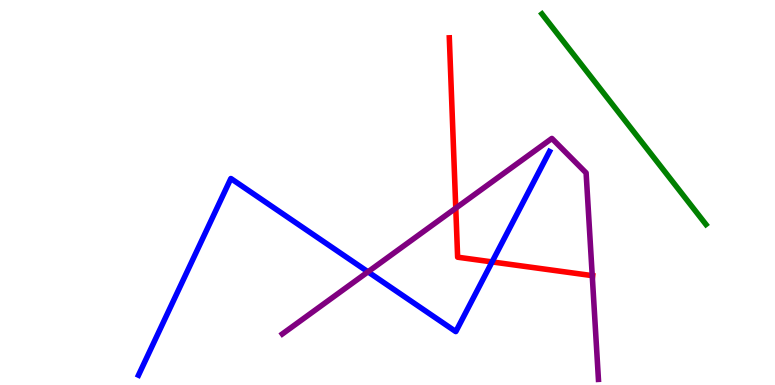[{'lines': ['blue', 'red'], 'intersections': [{'x': 6.35, 'y': 3.2}]}, {'lines': ['green', 'red'], 'intersections': []}, {'lines': ['purple', 'red'], 'intersections': [{'x': 5.88, 'y': 4.59}, {'x': 7.64, 'y': 2.84}]}, {'lines': ['blue', 'green'], 'intersections': []}, {'lines': ['blue', 'purple'], 'intersections': [{'x': 4.75, 'y': 2.94}]}, {'lines': ['green', 'purple'], 'intersections': []}]